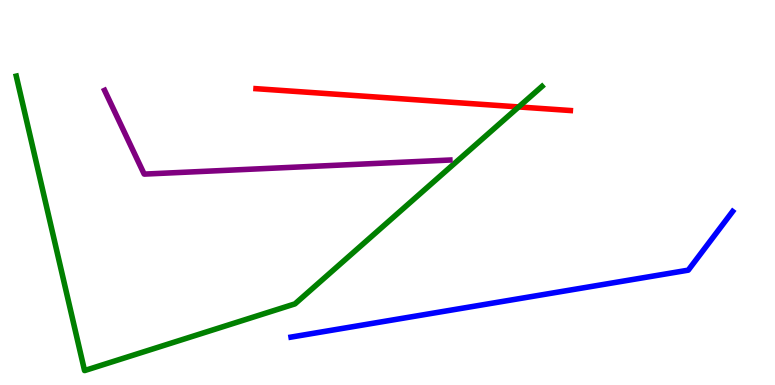[{'lines': ['blue', 'red'], 'intersections': []}, {'lines': ['green', 'red'], 'intersections': [{'x': 6.69, 'y': 7.22}]}, {'lines': ['purple', 'red'], 'intersections': []}, {'lines': ['blue', 'green'], 'intersections': []}, {'lines': ['blue', 'purple'], 'intersections': []}, {'lines': ['green', 'purple'], 'intersections': []}]